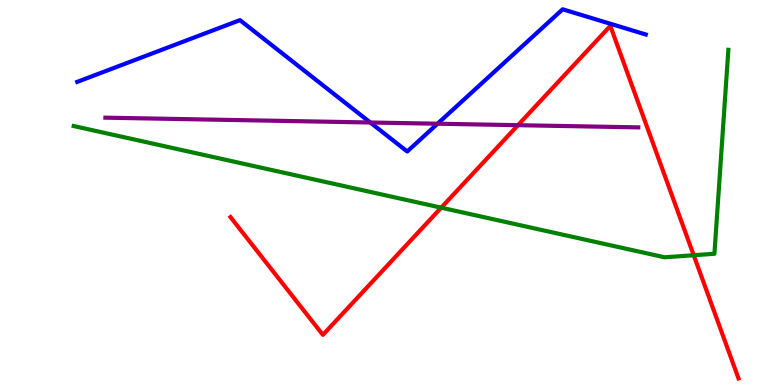[{'lines': ['blue', 'red'], 'intersections': []}, {'lines': ['green', 'red'], 'intersections': [{'x': 5.69, 'y': 4.61}, {'x': 8.95, 'y': 3.37}]}, {'lines': ['purple', 'red'], 'intersections': [{'x': 6.68, 'y': 6.75}]}, {'lines': ['blue', 'green'], 'intersections': []}, {'lines': ['blue', 'purple'], 'intersections': [{'x': 4.78, 'y': 6.82}, {'x': 5.65, 'y': 6.79}]}, {'lines': ['green', 'purple'], 'intersections': []}]